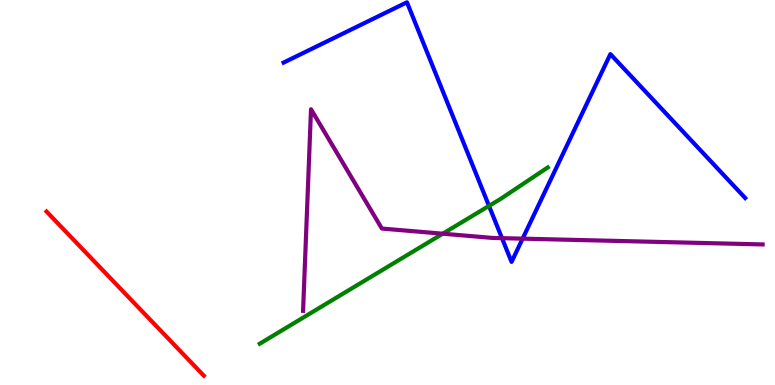[{'lines': ['blue', 'red'], 'intersections': []}, {'lines': ['green', 'red'], 'intersections': []}, {'lines': ['purple', 'red'], 'intersections': []}, {'lines': ['blue', 'green'], 'intersections': [{'x': 6.31, 'y': 4.65}]}, {'lines': ['blue', 'purple'], 'intersections': [{'x': 6.48, 'y': 3.81}, {'x': 6.74, 'y': 3.8}]}, {'lines': ['green', 'purple'], 'intersections': [{'x': 5.71, 'y': 3.93}]}]